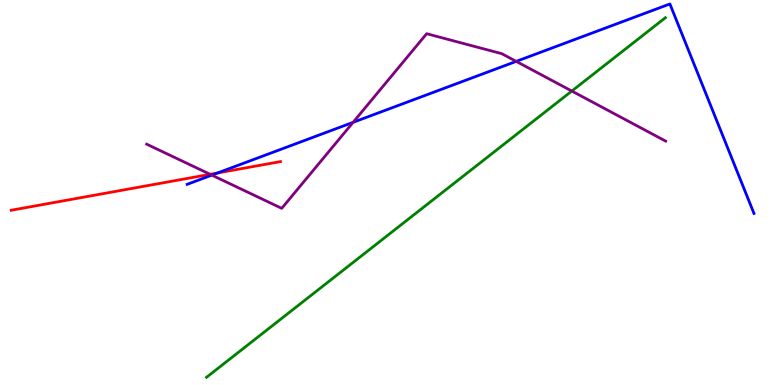[{'lines': ['blue', 'red'], 'intersections': [{'x': 2.81, 'y': 5.51}]}, {'lines': ['green', 'red'], 'intersections': []}, {'lines': ['purple', 'red'], 'intersections': [{'x': 2.71, 'y': 5.47}]}, {'lines': ['blue', 'green'], 'intersections': []}, {'lines': ['blue', 'purple'], 'intersections': [{'x': 2.73, 'y': 5.45}, {'x': 4.56, 'y': 6.82}, {'x': 6.66, 'y': 8.41}]}, {'lines': ['green', 'purple'], 'intersections': [{'x': 7.38, 'y': 7.64}]}]